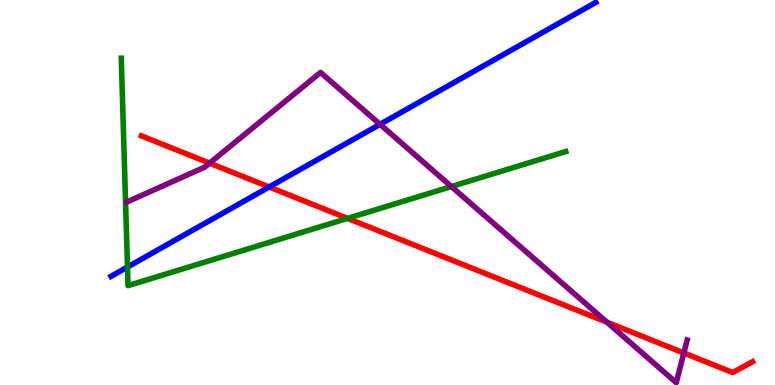[{'lines': ['blue', 'red'], 'intersections': [{'x': 3.47, 'y': 5.14}]}, {'lines': ['green', 'red'], 'intersections': [{'x': 4.48, 'y': 4.33}]}, {'lines': ['purple', 'red'], 'intersections': [{'x': 2.7, 'y': 5.76}, {'x': 7.83, 'y': 1.63}, {'x': 8.82, 'y': 0.832}]}, {'lines': ['blue', 'green'], 'intersections': [{'x': 1.64, 'y': 3.06}]}, {'lines': ['blue', 'purple'], 'intersections': [{'x': 4.9, 'y': 6.77}]}, {'lines': ['green', 'purple'], 'intersections': [{'x': 5.82, 'y': 5.15}]}]